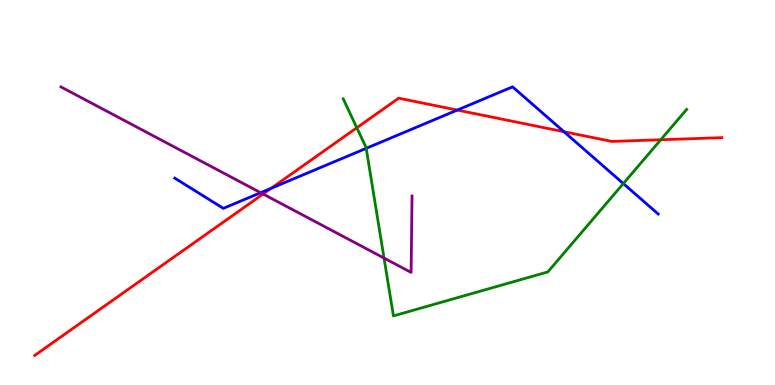[{'lines': ['blue', 'red'], 'intersections': [{'x': 3.5, 'y': 5.11}, {'x': 5.9, 'y': 7.14}, {'x': 7.28, 'y': 6.58}]}, {'lines': ['green', 'red'], 'intersections': [{'x': 4.6, 'y': 6.68}, {'x': 8.53, 'y': 6.37}]}, {'lines': ['purple', 'red'], 'intersections': [{'x': 3.39, 'y': 4.96}]}, {'lines': ['blue', 'green'], 'intersections': [{'x': 4.73, 'y': 6.15}, {'x': 8.04, 'y': 5.23}]}, {'lines': ['blue', 'purple'], 'intersections': [{'x': 3.36, 'y': 4.99}]}, {'lines': ['green', 'purple'], 'intersections': [{'x': 4.96, 'y': 3.3}]}]